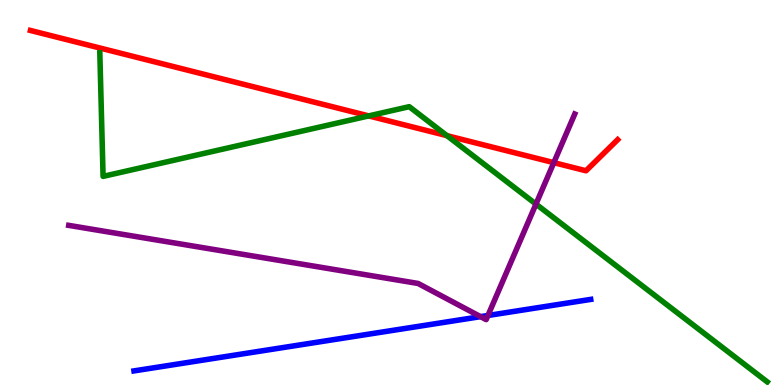[{'lines': ['blue', 'red'], 'intersections': []}, {'lines': ['green', 'red'], 'intersections': [{'x': 4.76, 'y': 6.99}, {'x': 5.77, 'y': 6.48}]}, {'lines': ['purple', 'red'], 'intersections': [{'x': 7.15, 'y': 5.78}]}, {'lines': ['blue', 'green'], 'intersections': []}, {'lines': ['blue', 'purple'], 'intersections': [{'x': 6.2, 'y': 1.78}, {'x': 6.3, 'y': 1.81}]}, {'lines': ['green', 'purple'], 'intersections': [{'x': 6.92, 'y': 4.7}]}]